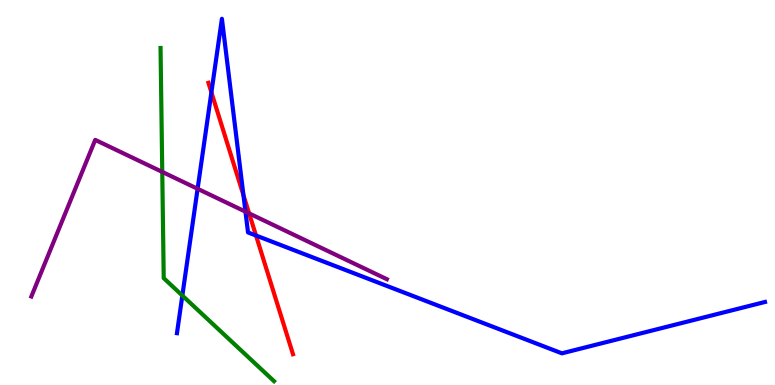[{'lines': ['blue', 'red'], 'intersections': [{'x': 2.73, 'y': 7.6}, {'x': 3.14, 'y': 4.93}, {'x': 3.3, 'y': 3.88}]}, {'lines': ['green', 'red'], 'intersections': []}, {'lines': ['purple', 'red'], 'intersections': [{'x': 3.21, 'y': 4.46}]}, {'lines': ['blue', 'green'], 'intersections': [{'x': 2.35, 'y': 2.32}]}, {'lines': ['blue', 'purple'], 'intersections': [{'x': 2.55, 'y': 5.1}, {'x': 3.17, 'y': 4.5}]}, {'lines': ['green', 'purple'], 'intersections': [{'x': 2.09, 'y': 5.53}]}]